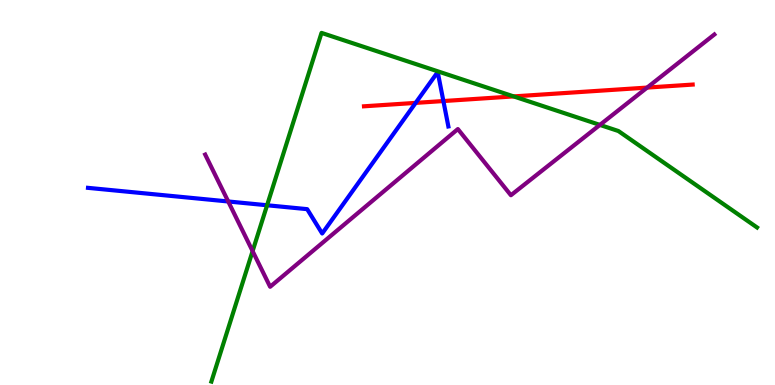[{'lines': ['blue', 'red'], 'intersections': [{'x': 5.36, 'y': 7.33}, {'x': 5.72, 'y': 7.38}]}, {'lines': ['green', 'red'], 'intersections': [{'x': 6.63, 'y': 7.5}]}, {'lines': ['purple', 'red'], 'intersections': [{'x': 8.35, 'y': 7.73}]}, {'lines': ['blue', 'green'], 'intersections': [{'x': 3.45, 'y': 4.67}]}, {'lines': ['blue', 'purple'], 'intersections': [{'x': 2.94, 'y': 4.77}]}, {'lines': ['green', 'purple'], 'intersections': [{'x': 3.26, 'y': 3.48}, {'x': 7.74, 'y': 6.76}]}]